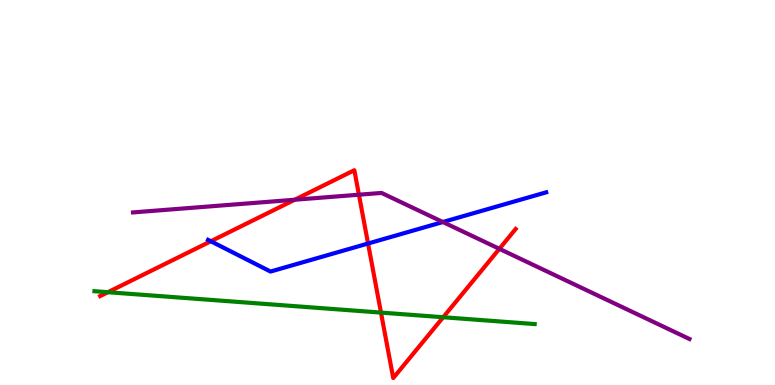[{'lines': ['blue', 'red'], 'intersections': [{'x': 2.72, 'y': 3.73}, {'x': 4.75, 'y': 3.67}]}, {'lines': ['green', 'red'], 'intersections': [{'x': 1.39, 'y': 2.41}, {'x': 4.92, 'y': 1.88}, {'x': 5.72, 'y': 1.76}]}, {'lines': ['purple', 'red'], 'intersections': [{'x': 3.8, 'y': 4.81}, {'x': 4.63, 'y': 4.94}, {'x': 6.44, 'y': 3.54}]}, {'lines': ['blue', 'green'], 'intersections': []}, {'lines': ['blue', 'purple'], 'intersections': [{'x': 5.71, 'y': 4.23}]}, {'lines': ['green', 'purple'], 'intersections': []}]